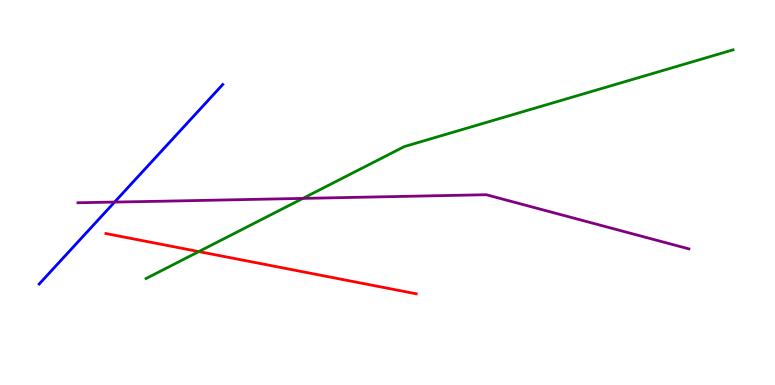[{'lines': ['blue', 'red'], 'intersections': []}, {'lines': ['green', 'red'], 'intersections': [{'x': 2.57, 'y': 3.47}]}, {'lines': ['purple', 'red'], 'intersections': []}, {'lines': ['blue', 'green'], 'intersections': []}, {'lines': ['blue', 'purple'], 'intersections': [{'x': 1.48, 'y': 4.75}]}, {'lines': ['green', 'purple'], 'intersections': [{'x': 3.91, 'y': 4.85}]}]